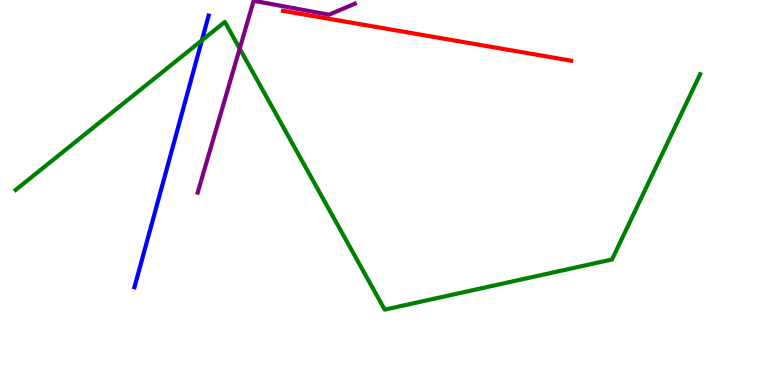[{'lines': ['blue', 'red'], 'intersections': []}, {'lines': ['green', 'red'], 'intersections': []}, {'lines': ['purple', 'red'], 'intersections': []}, {'lines': ['blue', 'green'], 'intersections': [{'x': 2.6, 'y': 8.95}]}, {'lines': ['blue', 'purple'], 'intersections': []}, {'lines': ['green', 'purple'], 'intersections': [{'x': 3.09, 'y': 8.74}]}]